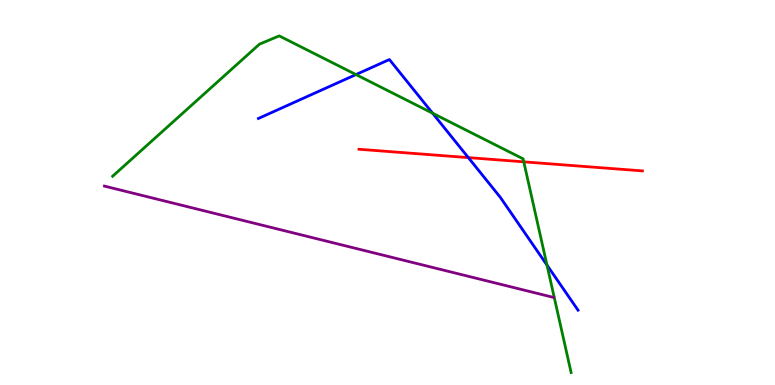[{'lines': ['blue', 'red'], 'intersections': [{'x': 6.04, 'y': 5.91}]}, {'lines': ['green', 'red'], 'intersections': [{'x': 6.76, 'y': 5.8}]}, {'lines': ['purple', 'red'], 'intersections': []}, {'lines': ['blue', 'green'], 'intersections': [{'x': 4.59, 'y': 8.06}, {'x': 5.58, 'y': 7.06}, {'x': 7.06, 'y': 3.11}]}, {'lines': ['blue', 'purple'], 'intersections': []}, {'lines': ['green', 'purple'], 'intersections': []}]